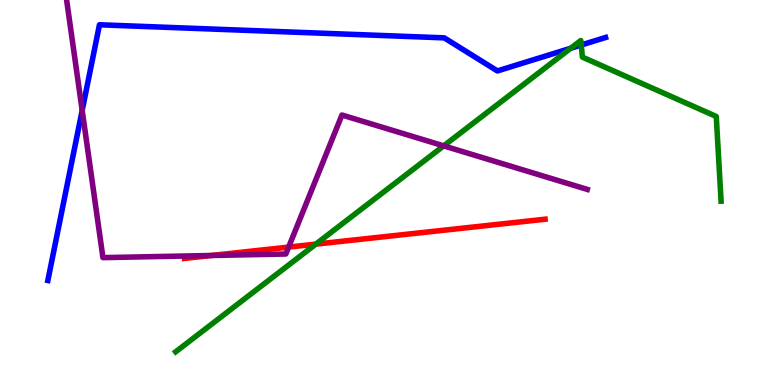[{'lines': ['blue', 'red'], 'intersections': []}, {'lines': ['green', 'red'], 'intersections': [{'x': 4.07, 'y': 3.66}]}, {'lines': ['purple', 'red'], 'intersections': [{'x': 2.73, 'y': 3.36}, {'x': 3.72, 'y': 3.58}]}, {'lines': ['blue', 'green'], 'intersections': [{'x': 7.36, 'y': 8.75}, {'x': 7.5, 'y': 8.83}]}, {'lines': ['blue', 'purple'], 'intersections': [{'x': 1.06, 'y': 7.13}]}, {'lines': ['green', 'purple'], 'intersections': [{'x': 5.73, 'y': 6.21}]}]